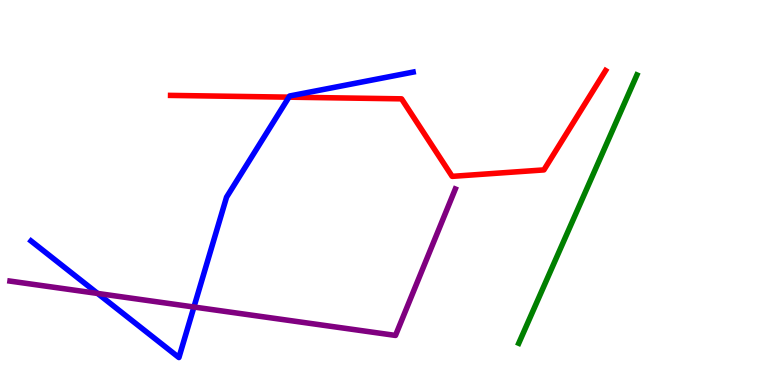[{'lines': ['blue', 'red'], 'intersections': [{'x': 3.73, 'y': 7.48}]}, {'lines': ['green', 'red'], 'intersections': []}, {'lines': ['purple', 'red'], 'intersections': []}, {'lines': ['blue', 'green'], 'intersections': []}, {'lines': ['blue', 'purple'], 'intersections': [{'x': 1.26, 'y': 2.38}, {'x': 2.5, 'y': 2.03}]}, {'lines': ['green', 'purple'], 'intersections': []}]